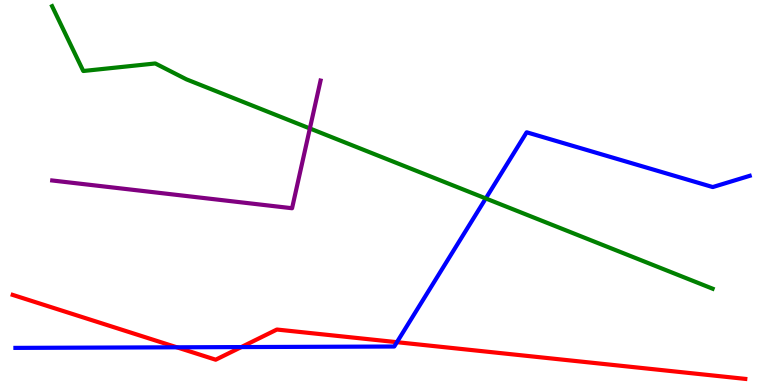[{'lines': ['blue', 'red'], 'intersections': [{'x': 2.28, 'y': 0.979}, {'x': 3.11, 'y': 0.985}, {'x': 5.12, 'y': 1.11}]}, {'lines': ['green', 'red'], 'intersections': []}, {'lines': ['purple', 'red'], 'intersections': []}, {'lines': ['blue', 'green'], 'intersections': [{'x': 6.27, 'y': 4.85}]}, {'lines': ['blue', 'purple'], 'intersections': []}, {'lines': ['green', 'purple'], 'intersections': [{'x': 4.0, 'y': 6.66}]}]